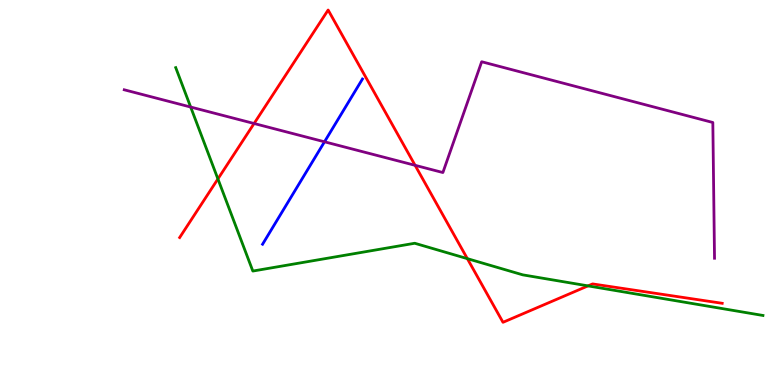[{'lines': ['blue', 'red'], 'intersections': []}, {'lines': ['green', 'red'], 'intersections': [{'x': 2.81, 'y': 5.35}, {'x': 6.03, 'y': 3.28}, {'x': 7.59, 'y': 2.57}]}, {'lines': ['purple', 'red'], 'intersections': [{'x': 3.28, 'y': 6.79}, {'x': 5.36, 'y': 5.71}]}, {'lines': ['blue', 'green'], 'intersections': []}, {'lines': ['blue', 'purple'], 'intersections': [{'x': 4.19, 'y': 6.32}]}, {'lines': ['green', 'purple'], 'intersections': [{'x': 2.46, 'y': 7.22}]}]